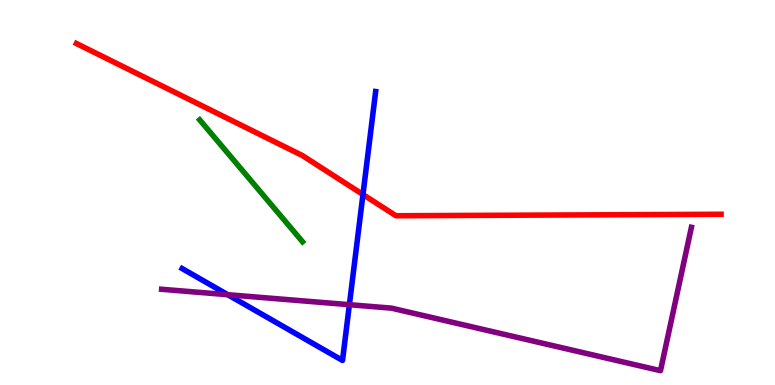[{'lines': ['blue', 'red'], 'intersections': [{'x': 4.68, 'y': 4.95}]}, {'lines': ['green', 'red'], 'intersections': []}, {'lines': ['purple', 'red'], 'intersections': []}, {'lines': ['blue', 'green'], 'intersections': []}, {'lines': ['blue', 'purple'], 'intersections': [{'x': 2.94, 'y': 2.35}, {'x': 4.51, 'y': 2.09}]}, {'lines': ['green', 'purple'], 'intersections': []}]